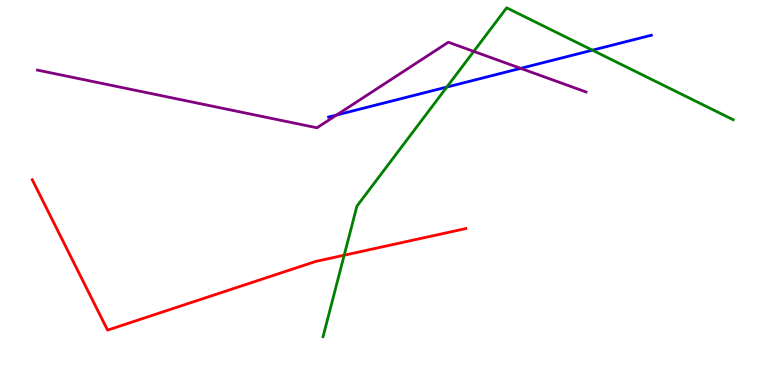[{'lines': ['blue', 'red'], 'intersections': []}, {'lines': ['green', 'red'], 'intersections': [{'x': 4.44, 'y': 3.37}]}, {'lines': ['purple', 'red'], 'intersections': []}, {'lines': ['blue', 'green'], 'intersections': [{'x': 5.77, 'y': 7.74}, {'x': 7.64, 'y': 8.7}]}, {'lines': ['blue', 'purple'], 'intersections': [{'x': 4.34, 'y': 7.01}, {'x': 6.72, 'y': 8.22}]}, {'lines': ['green', 'purple'], 'intersections': [{'x': 6.11, 'y': 8.66}]}]